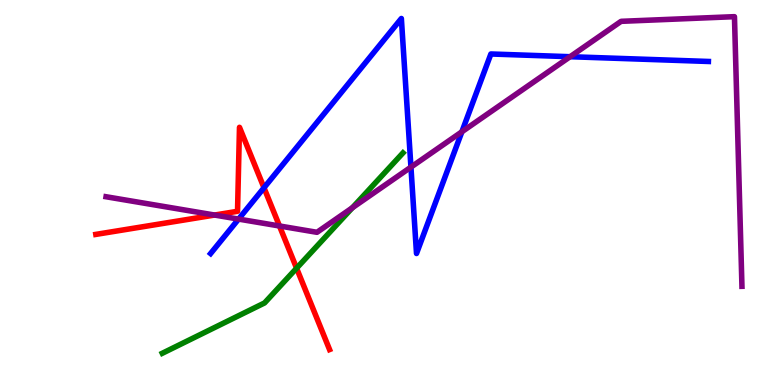[{'lines': ['blue', 'red'], 'intersections': [{'x': 3.41, 'y': 5.12}]}, {'lines': ['green', 'red'], 'intersections': [{'x': 3.83, 'y': 3.03}]}, {'lines': ['purple', 'red'], 'intersections': [{'x': 2.77, 'y': 4.41}, {'x': 3.61, 'y': 4.13}]}, {'lines': ['blue', 'green'], 'intersections': []}, {'lines': ['blue', 'purple'], 'intersections': [{'x': 3.08, 'y': 4.31}, {'x': 5.3, 'y': 5.66}, {'x': 5.96, 'y': 6.58}, {'x': 7.36, 'y': 8.53}]}, {'lines': ['green', 'purple'], 'intersections': [{'x': 4.55, 'y': 4.6}]}]